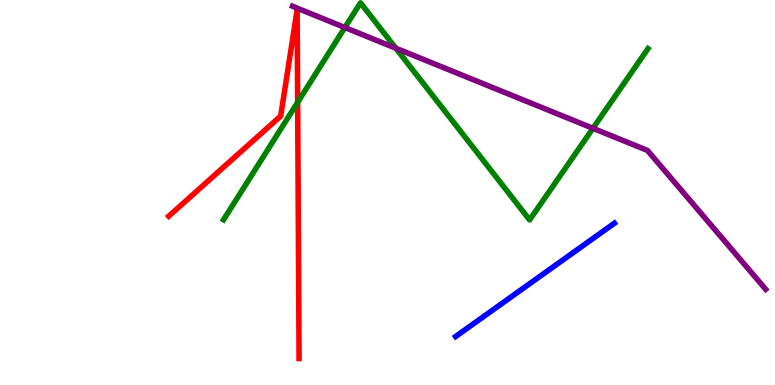[{'lines': ['blue', 'red'], 'intersections': []}, {'lines': ['green', 'red'], 'intersections': [{'x': 3.84, 'y': 7.34}]}, {'lines': ['purple', 'red'], 'intersections': []}, {'lines': ['blue', 'green'], 'intersections': []}, {'lines': ['blue', 'purple'], 'intersections': []}, {'lines': ['green', 'purple'], 'intersections': [{'x': 4.45, 'y': 9.29}, {'x': 5.11, 'y': 8.75}, {'x': 7.65, 'y': 6.67}]}]